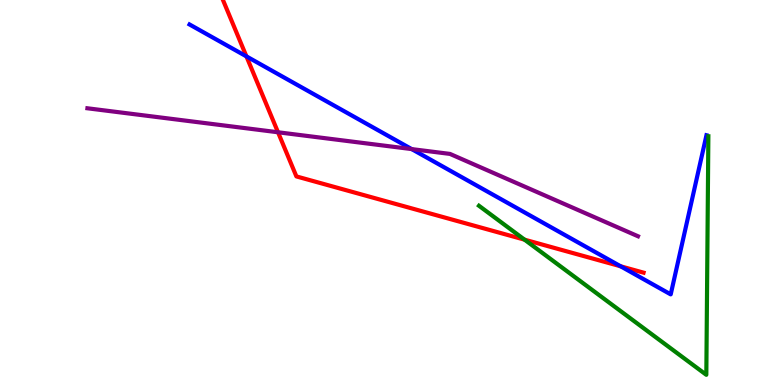[{'lines': ['blue', 'red'], 'intersections': [{'x': 3.18, 'y': 8.54}, {'x': 8.01, 'y': 3.08}]}, {'lines': ['green', 'red'], 'intersections': [{'x': 6.77, 'y': 3.78}]}, {'lines': ['purple', 'red'], 'intersections': [{'x': 3.59, 'y': 6.56}]}, {'lines': ['blue', 'green'], 'intersections': []}, {'lines': ['blue', 'purple'], 'intersections': [{'x': 5.31, 'y': 6.13}]}, {'lines': ['green', 'purple'], 'intersections': []}]